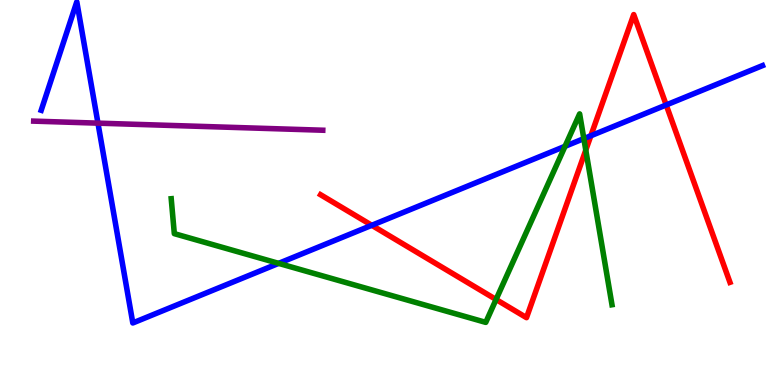[{'lines': ['blue', 'red'], 'intersections': [{'x': 4.8, 'y': 4.15}, {'x': 7.62, 'y': 6.47}, {'x': 8.6, 'y': 7.27}]}, {'lines': ['green', 'red'], 'intersections': [{'x': 6.4, 'y': 2.22}, {'x': 7.56, 'y': 6.1}]}, {'lines': ['purple', 'red'], 'intersections': []}, {'lines': ['blue', 'green'], 'intersections': [{'x': 3.6, 'y': 3.16}, {'x': 7.29, 'y': 6.2}, {'x': 7.53, 'y': 6.4}]}, {'lines': ['blue', 'purple'], 'intersections': [{'x': 1.26, 'y': 6.8}]}, {'lines': ['green', 'purple'], 'intersections': []}]